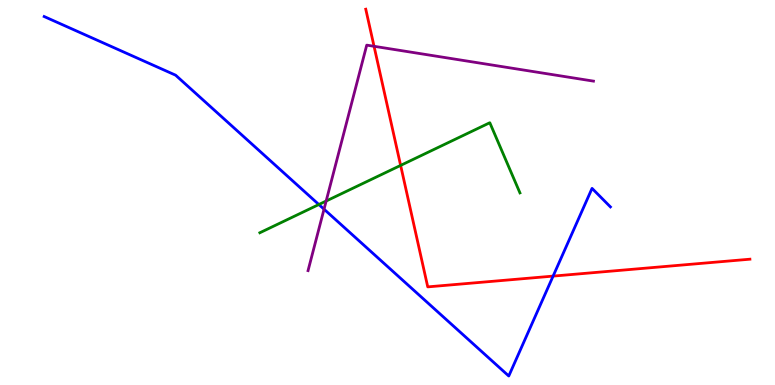[{'lines': ['blue', 'red'], 'intersections': [{'x': 7.14, 'y': 2.83}]}, {'lines': ['green', 'red'], 'intersections': [{'x': 5.17, 'y': 5.7}]}, {'lines': ['purple', 'red'], 'intersections': [{'x': 4.83, 'y': 8.8}]}, {'lines': ['blue', 'green'], 'intersections': [{'x': 4.11, 'y': 4.69}]}, {'lines': ['blue', 'purple'], 'intersections': [{'x': 4.18, 'y': 4.57}]}, {'lines': ['green', 'purple'], 'intersections': [{'x': 4.21, 'y': 4.78}]}]